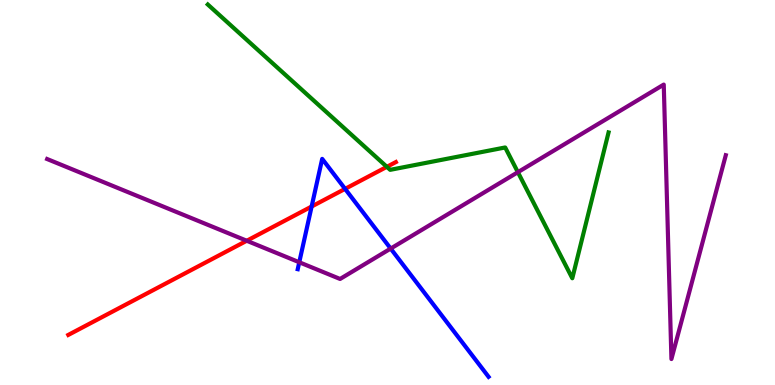[{'lines': ['blue', 'red'], 'intersections': [{'x': 4.02, 'y': 4.64}, {'x': 4.45, 'y': 5.09}]}, {'lines': ['green', 'red'], 'intersections': [{'x': 4.99, 'y': 5.67}]}, {'lines': ['purple', 'red'], 'intersections': [{'x': 3.18, 'y': 3.75}]}, {'lines': ['blue', 'green'], 'intersections': []}, {'lines': ['blue', 'purple'], 'intersections': [{'x': 3.86, 'y': 3.19}, {'x': 5.04, 'y': 3.54}]}, {'lines': ['green', 'purple'], 'intersections': [{'x': 6.68, 'y': 5.53}]}]